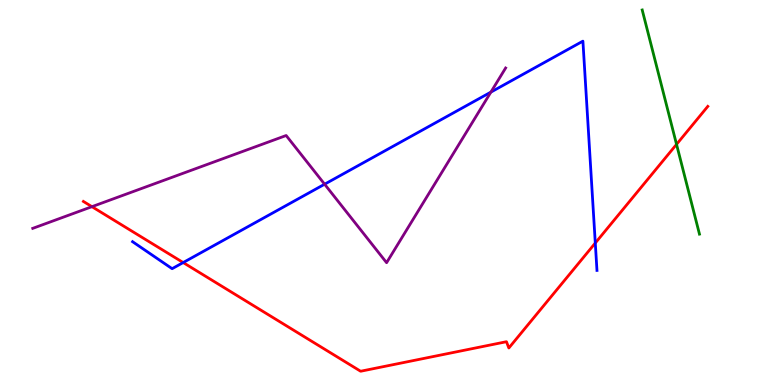[{'lines': ['blue', 'red'], 'intersections': [{'x': 2.36, 'y': 3.18}, {'x': 7.68, 'y': 3.69}]}, {'lines': ['green', 'red'], 'intersections': [{'x': 8.73, 'y': 6.25}]}, {'lines': ['purple', 'red'], 'intersections': [{'x': 1.19, 'y': 4.63}]}, {'lines': ['blue', 'green'], 'intersections': []}, {'lines': ['blue', 'purple'], 'intersections': [{'x': 4.19, 'y': 5.22}, {'x': 6.33, 'y': 7.61}]}, {'lines': ['green', 'purple'], 'intersections': []}]